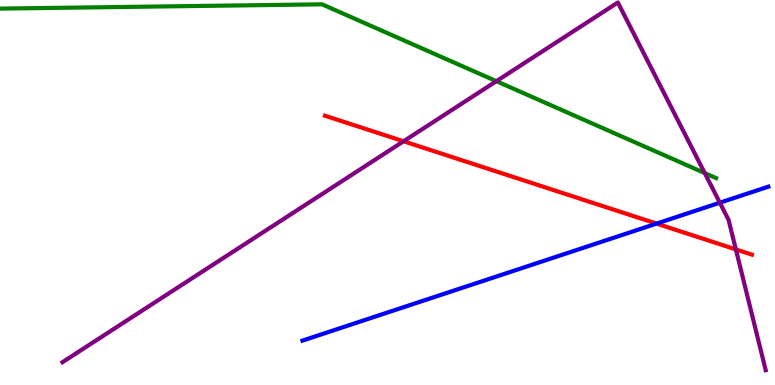[{'lines': ['blue', 'red'], 'intersections': [{'x': 8.47, 'y': 4.19}]}, {'lines': ['green', 'red'], 'intersections': []}, {'lines': ['purple', 'red'], 'intersections': [{'x': 5.21, 'y': 6.33}, {'x': 9.5, 'y': 3.52}]}, {'lines': ['blue', 'green'], 'intersections': []}, {'lines': ['blue', 'purple'], 'intersections': [{'x': 9.29, 'y': 4.74}]}, {'lines': ['green', 'purple'], 'intersections': [{'x': 6.4, 'y': 7.89}, {'x': 9.09, 'y': 5.5}]}]